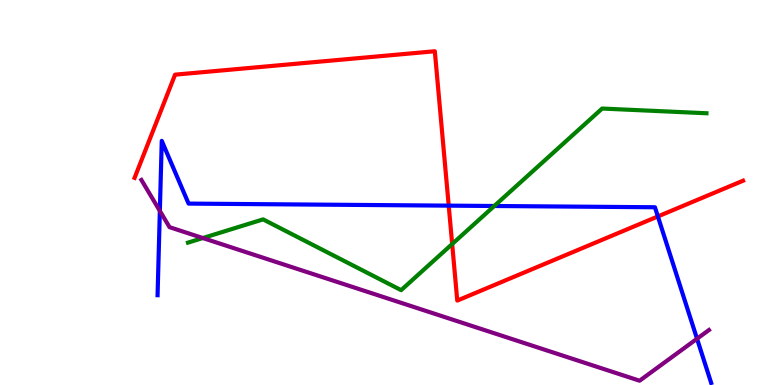[{'lines': ['blue', 'red'], 'intersections': [{'x': 5.79, 'y': 4.66}, {'x': 8.49, 'y': 4.38}]}, {'lines': ['green', 'red'], 'intersections': [{'x': 5.83, 'y': 3.66}]}, {'lines': ['purple', 'red'], 'intersections': []}, {'lines': ['blue', 'green'], 'intersections': [{'x': 6.38, 'y': 4.65}]}, {'lines': ['blue', 'purple'], 'intersections': [{'x': 2.06, 'y': 4.52}, {'x': 8.99, 'y': 1.2}]}, {'lines': ['green', 'purple'], 'intersections': [{'x': 2.62, 'y': 3.82}]}]